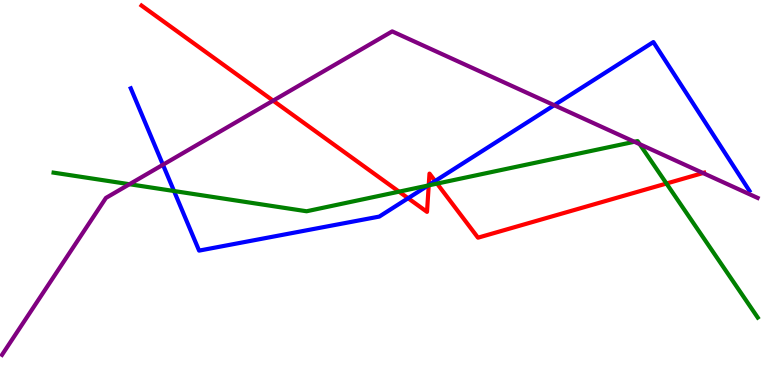[{'lines': ['blue', 'red'], 'intersections': [{'x': 5.27, 'y': 4.85}, {'x': 5.53, 'y': 5.19}, {'x': 5.61, 'y': 5.3}]}, {'lines': ['green', 'red'], 'intersections': [{'x': 5.15, 'y': 5.02}, {'x': 5.53, 'y': 5.19}, {'x': 5.64, 'y': 5.23}, {'x': 8.6, 'y': 5.23}]}, {'lines': ['purple', 'red'], 'intersections': [{'x': 3.52, 'y': 7.39}, {'x': 9.07, 'y': 5.51}]}, {'lines': ['blue', 'green'], 'intersections': [{'x': 2.25, 'y': 5.04}, {'x': 5.52, 'y': 5.18}]}, {'lines': ['blue', 'purple'], 'intersections': [{'x': 2.1, 'y': 5.72}, {'x': 7.15, 'y': 7.27}]}, {'lines': ['green', 'purple'], 'intersections': [{'x': 1.67, 'y': 5.21}, {'x': 8.19, 'y': 6.32}, {'x': 8.25, 'y': 6.26}]}]